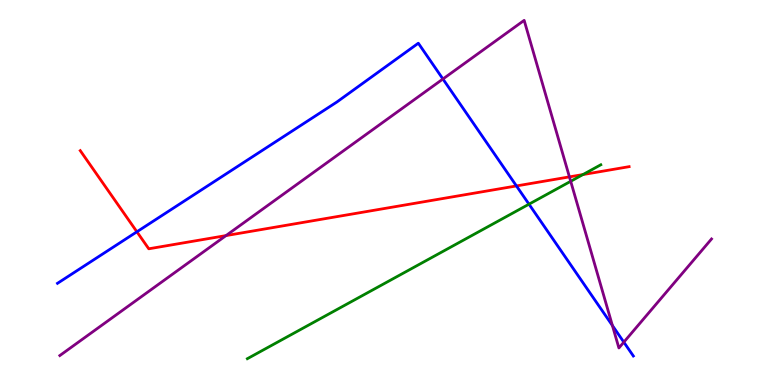[{'lines': ['blue', 'red'], 'intersections': [{'x': 1.77, 'y': 3.98}, {'x': 6.66, 'y': 5.17}]}, {'lines': ['green', 'red'], 'intersections': [{'x': 7.52, 'y': 5.47}]}, {'lines': ['purple', 'red'], 'intersections': [{'x': 2.92, 'y': 3.88}, {'x': 7.35, 'y': 5.41}]}, {'lines': ['blue', 'green'], 'intersections': [{'x': 6.83, 'y': 4.7}]}, {'lines': ['blue', 'purple'], 'intersections': [{'x': 5.72, 'y': 7.95}, {'x': 7.9, 'y': 1.54}, {'x': 8.05, 'y': 1.11}]}, {'lines': ['green', 'purple'], 'intersections': [{'x': 7.36, 'y': 5.29}]}]